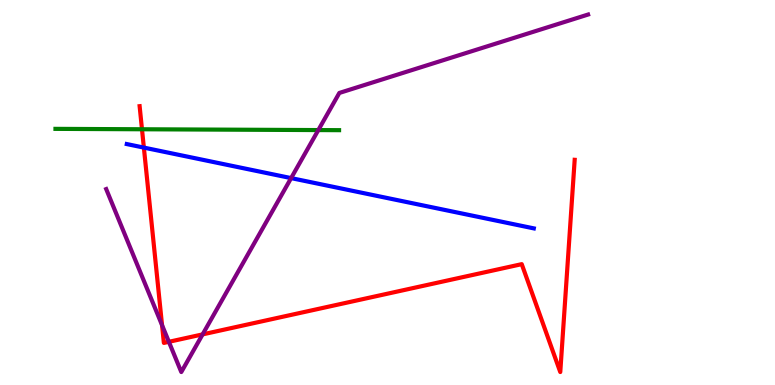[{'lines': ['blue', 'red'], 'intersections': [{'x': 1.86, 'y': 6.17}]}, {'lines': ['green', 'red'], 'intersections': [{'x': 1.83, 'y': 6.64}]}, {'lines': ['purple', 'red'], 'intersections': [{'x': 2.09, 'y': 1.55}, {'x': 2.18, 'y': 1.12}, {'x': 2.61, 'y': 1.31}]}, {'lines': ['blue', 'green'], 'intersections': []}, {'lines': ['blue', 'purple'], 'intersections': [{'x': 3.76, 'y': 5.37}]}, {'lines': ['green', 'purple'], 'intersections': [{'x': 4.11, 'y': 6.62}]}]